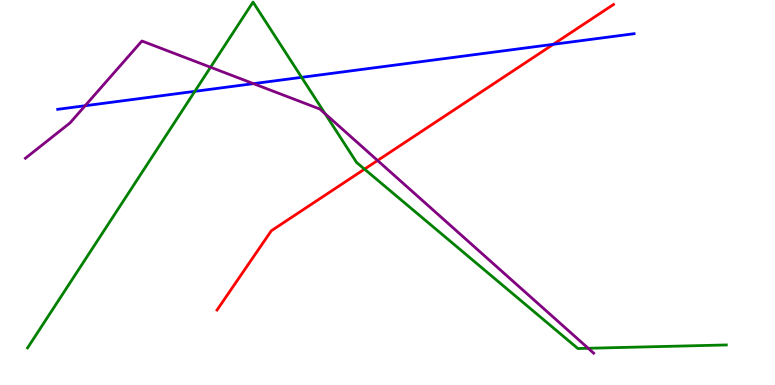[{'lines': ['blue', 'red'], 'intersections': [{'x': 7.14, 'y': 8.85}]}, {'lines': ['green', 'red'], 'intersections': [{'x': 4.7, 'y': 5.61}]}, {'lines': ['purple', 'red'], 'intersections': [{'x': 4.87, 'y': 5.83}]}, {'lines': ['blue', 'green'], 'intersections': [{'x': 2.51, 'y': 7.63}, {'x': 3.89, 'y': 7.99}]}, {'lines': ['blue', 'purple'], 'intersections': [{'x': 1.1, 'y': 7.25}, {'x': 3.27, 'y': 7.83}]}, {'lines': ['green', 'purple'], 'intersections': [{'x': 2.72, 'y': 8.25}, {'x': 4.2, 'y': 7.05}, {'x': 7.59, 'y': 0.954}]}]